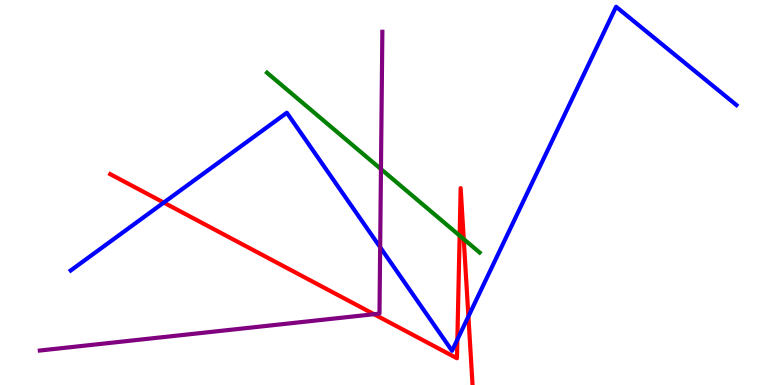[{'lines': ['blue', 'red'], 'intersections': [{'x': 2.11, 'y': 4.74}, {'x': 5.9, 'y': 1.18}, {'x': 6.04, 'y': 1.78}]}, {'lines': ['green', 'red'], 'intersections': [{'x': 5.93, 'y': 3.88}, {'x': 5.98, 'y': 3.79}]}, {'lines': ['purple', 'red'], 'intersections': [{'x': 4.83, 'y': 1.84}]}, {'lines': ['blue', 'green'], 'intersections': []}, {'lines': ['blue', 'purple'], 'intersections': [{'x': 4.91, 'y': 3.58}]}, {'lines': ['green', 'purple'], 'intersections': [{'x': 4.92, 'y': 5.61}]}]